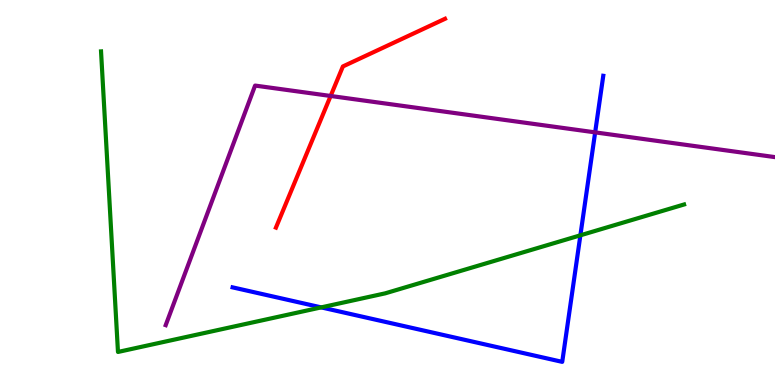[{'lines': ['blue', 'red'], 'intersections': []}, {'lines': ['green', 'red'], 'intersections': []}, {'lines': ['purple', 'red'], 'intersections': [{'x': 4.27, 'y': 7.51}]}, {'lines': ['blue', 'green'], 'intersections': [{'x': 4.14, 'y': 2.02}, {'x': 7.49, 'y': 3.89}]}, {'lines': ['blue', 'purple'], 'intersections': [{'x': 7.68, 'y': 6.56}]}, {'lines': ['green', 'purple'], 'intersections': []}]